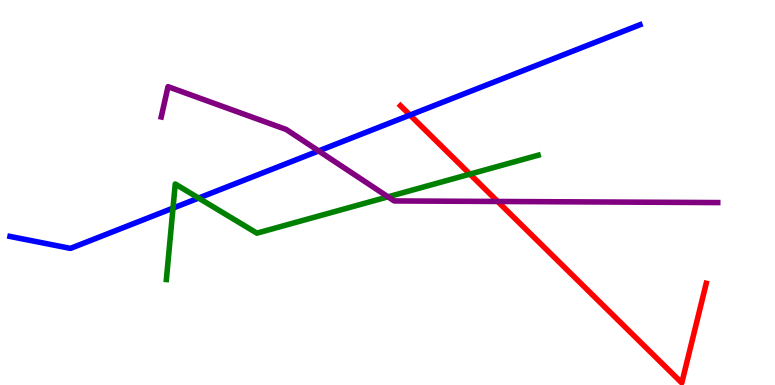[{'lines': ['blue', 'red'], 'intersections': [{'x': 5.29, 'y': 7.01}]}, {'lines': ['green', 'red'], 'intersections': [{'x': 6.06, 'y': 5.48}]}, {'lines': ['purple', 'red'], 'intersections': [{'x': 6.42, 'y': 4.77}]}, {'lines': ['blue', 'green'], 'intersections': [{'x': 2.23, 'y': 4.59}, {'x': 2.56, 'y': 4.86}]}, {'lines': ['blue', 'purple'], 'intersections': [{'x': 4.11, 'y': 6.08}]}, {'lines': ['green', 'purple'], 'intersections': [{'x': 5.01, 'y': 4.89}]}]